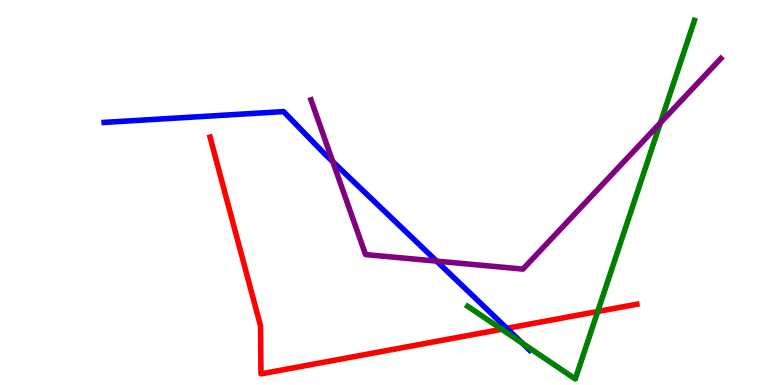[{'lines': ['blue', 'red'], 'intersections': [{'x': 6.54, 'y': 1.47}]}, {'lines': ['green', 'red'], 'intersections': [{'x': 6.47, 'y': 1.45}, {'x': 7.71, 'y': 1.91}]}, {'lines': ['purple', 'red'], 'intersections': []}, {'lines': ['blue', 'green'], 'intersections': [{'x': 6.74, 'y': 1.08}]}, {'lines': ['blue', 'purple'], 'intersections': [{'x': 4.29, 'y': 5.8}, {'x': 5.63, 'y': 3.22}]}, {'lines': ['green', 'purple'], 'intersections': [{'x': 8.52, 'y': 6.81}]}]